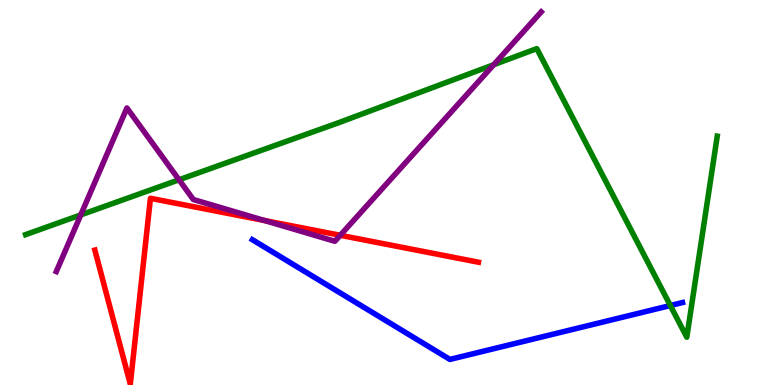[{'lines': ['blue', 'red'], 'intersections': []}, {'lines': ['green', 'red'], 'intersections': []}, {'lines': ['purple', 'red'], 'intersections': [{'x': 3.41, 'y': 4.27}, {'x': 4.39, 'y': 3.89}]}, {'lines': ['blue', 'green'], 'intersections': [{'x': 8.65, 'y': 2.06}]}, {'lines': ['blue', 'purple'], 'intersections': []}, {'lines': ['green', 'purple'], 'intersections': [{'x': 1.04, 'y': 4.42}, {'x': 2.31, 'y': 5.33}, {'x': 6.37, 'y': 8.32}]}]